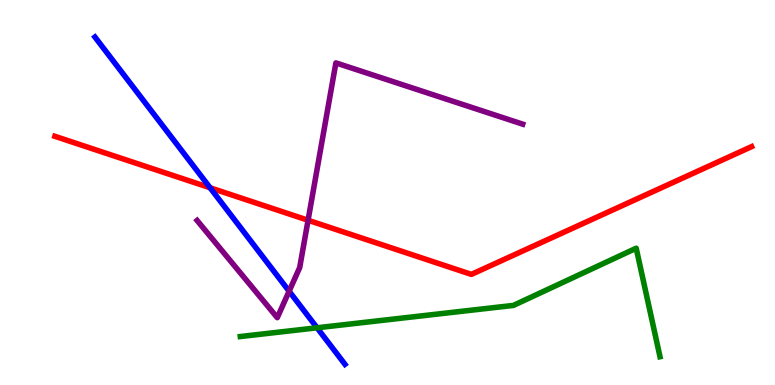[{'lines': ['blue', 'red'], 'intersections': [{'x': 2.71, 'y': 5.12}]}, {'lines': ['green', 'red'], 'intersections': []}, {'lines': ['purple', 'red'], 'intersections': [{'x': 3.98, 'y': 4.28}]}, {'lines': ['blue', 'green'], 'intersections': [{'x': 4.09, 'y': 1.49}]}, {'lines': ['blue', 'purple'], 'intersections': [{'x': 3.73, 'y': 2.44}]}, {'lines': ['green', 'purple'], 'intersections': []}]